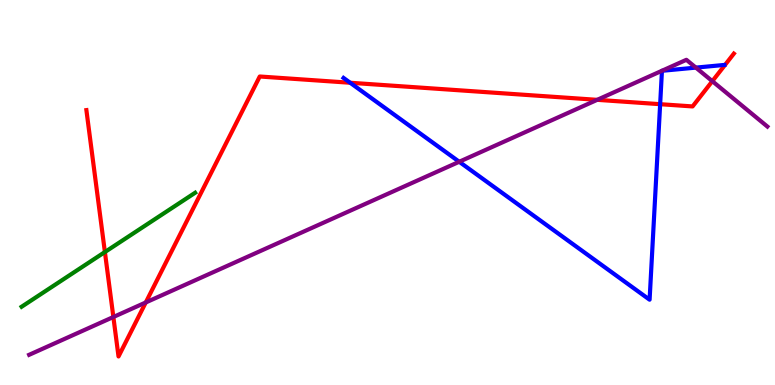[{'lines': ['blue', 'red'], 'intersections': [{'x': 4.52, 'y': 7.85}, {'x': 8.52, 'y': 7.29}]}, {'lines': ['green', 'red'], 'intersections': [{'x': 1.35, 'y': 3.45}]}, {'lines': ['purple', 'red'], 'intersections': [{'x': 1.46, 'y': 1.77}, {'x': 1.88, 'y': 2.14}, {'x': 7.71, 'y': 7.41}, {'x': 9.19, 'y': 7.89}]}, {'lines': ['blue', 'green'], 'intersections': []}, {'lines': ['blue', 'purple'], 'intersections': [{'x': 5.93, 'y': 5.8}, {'x': 8.98, 'y': 8.24}]}, {'lines': ['green', 'purple'], 'intersections': []}]